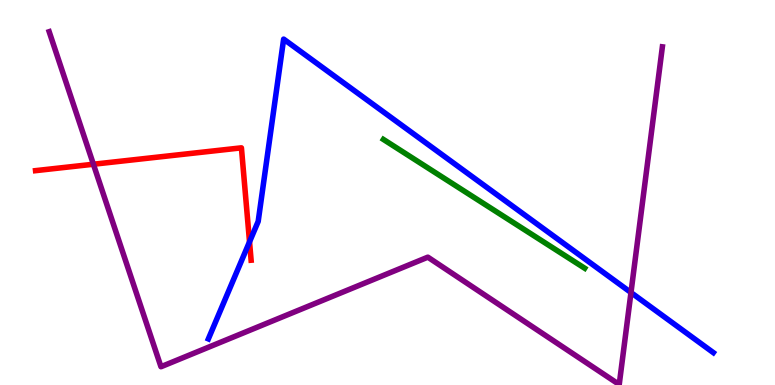[{'lines': ['blue', 'red'], 'intersections': [{'x': 3.22, 'y': 3.72}]}, {'lines': ['green', 'red'], 'intersections': []}, {'lines': ['purple', 'red'], 'intersections': [{'x': 1.21, 'y': 5.73}]}, {'lines': ['blue', 'green'], 'intersections': []}, {'lines': ['blue', 'purple'], 'intersections': [{'x': 8.14, 'y': 2.4}]}, {'lines': ['green', 'purple'], 'intersections': []}]